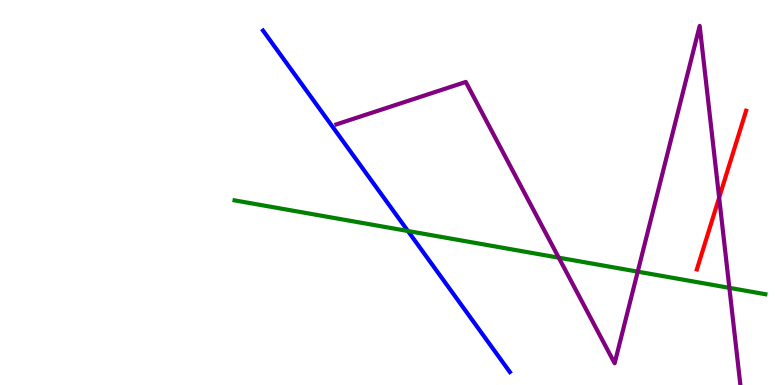[{'lines': ['blue', 'red'], 'intersections': []}, {'lines': ['green', 'red'], 'intersections': []}, {'lines': ['purple', 'red'], 'intersections': [{'x': 9.28, 'y': 4.87}]}, {'lines': ['blue', 'green'], 'intersections': [{'x': 5.26, 'y': 4.0}]}, {'lines': ['blue', 'purple'], 'intersections': []}, {'lines': ['green', 'purple'], 'intersections': [{'x': 7.21, 'y': 3.31}, {'x': 8.23, 'y': 2.94}, {'x': 9.41, 'y': 2.52}]}]